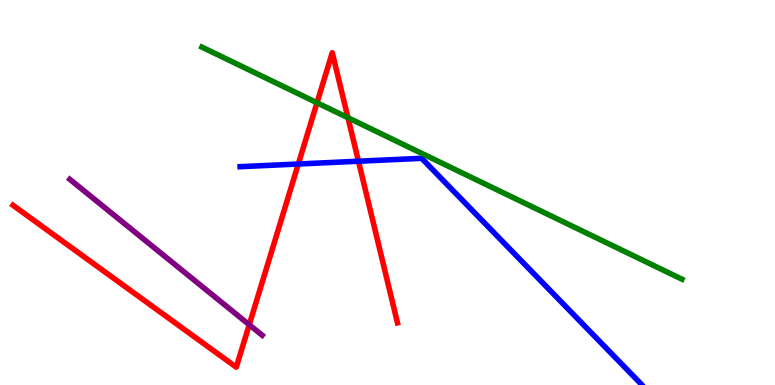[{'lines': ['blue', 'red'], 'intersections': [{'x': 3.85, 'y': 5.74}, {'x': 4.63, 'y': 5.81}]}, {'lines': ['green', 'red'], 'intersections': [{'x': 4.09, 'y': 7.33}, {'x': 4.49, 'y': 6.94}]}, {'lines': ['purple', 'red'], 'intersections': [{'x': 3.22, 'y': 1.57}]}, {'lines': ['blue', 'green'], 'intersections': []}, {'lines': ['blue', 'purple'], 'intersections': []}, {'lines': ['green', 'purple'], 'intersections': []}]